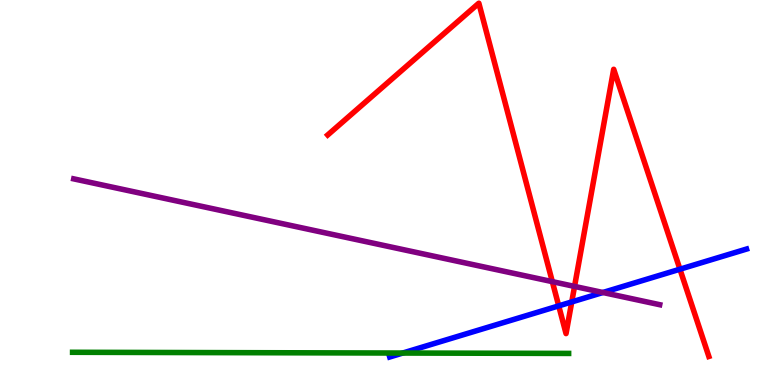[{'lines': ['blue', 'red'], 'intersections': [{'x': 7.21, 'y': 2.06}, {'x': 7.38, 'y': 2.16}, {'x': 8.77, 'y': 3.01}]}, {'lines': ['green', 'red'], 'intersections': []}, {'lines': ['purple', 'red'], 'intersections': [{'x': 7.13, 'y': 2.68}, {'x': 7.41, 'y': 2.56}]}, {'lines': ['blue', 'green'], 'intersections': [{'x': 5.2, 'y': 0.83}]}, {'lines': ['blue', 'purple'], 'intersections': [{'x': 7.78, 'y': 2.4}]}, {'lines': ['green', 'purple'], 'intersections': []}]